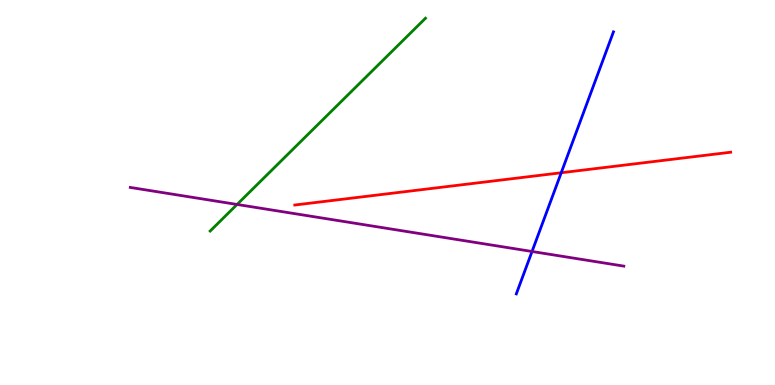[{'lines': ['blue', 'red'], 'intersections': [{'x': 7.24, 'y': 5.51}]}, {'lines': ['green', 'red'], 'intersections': []}, {'lines': ['purple', 'red'], 'intersections': []}, {'lines': ['blue', 'green'], 'intersections': []}, {'lines': ['blue', 'purple'], 'intersections': [{'x': 6.86, 'y': 3.47}]}, {'lines': ['green', 'purple'], 'intersections': [{'x': 3.06, 'y': 4.69}]}]